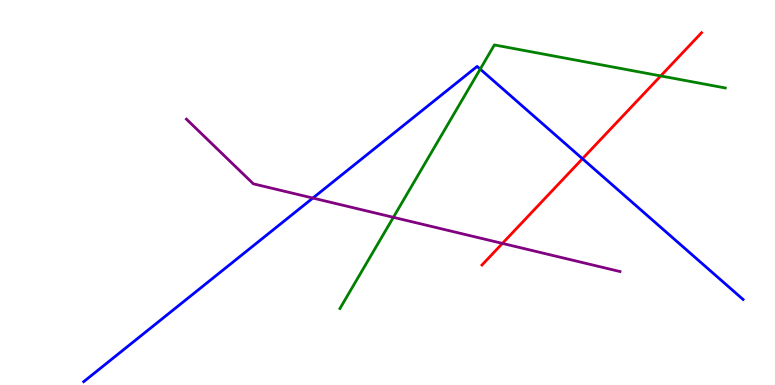[{'lines': ['blue', 'red'], 'intersections': [{'x': 7.52, 'y': 5.88}]}, {'lines': ['green', 'red'], 'intersections': [{'x': 8.53, 'y': 8.03}]}, {'lines': ['purple', 'red'], 'intersections': [{'x': 6.48, 'y': 3.68}]}, {'lines': ['blue', 'green'], 'intersections': [{'x': 6.2, 'y': 8.2}]}, {'lines': ['blue', 'purple'], 'intersections': [{'x': 4.04, 'y': 4.86}]}, {'lines': ['green', 'purple'], 'intersections': [{'x': 5.08, 'y': 4.36}]}]